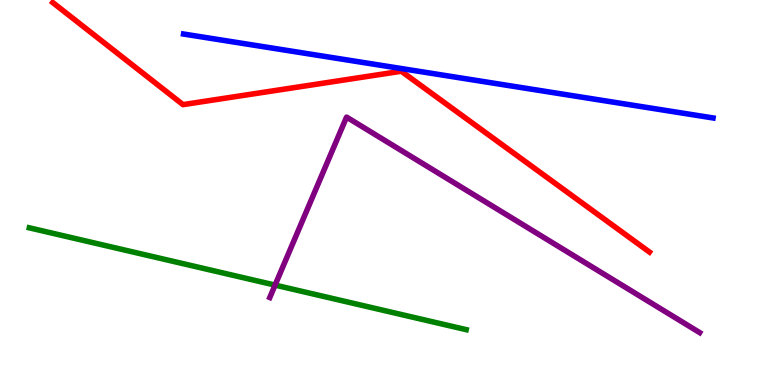[{'lines': ['blue', 'red'], 'intersections': []}, {'lines': ['green', 'red'], 'intersections': []}, {'lines': ['purple', 'red'], 'intersections': []}, {'lines': ['blue', 'green'], 'intersections': []}, {'lines': ['blue', 'purple'], 'intersections': []}, {'lines': ['green', 'purple'], 'intersections': [{'x': 3.55, 'y': 2.59}]}]